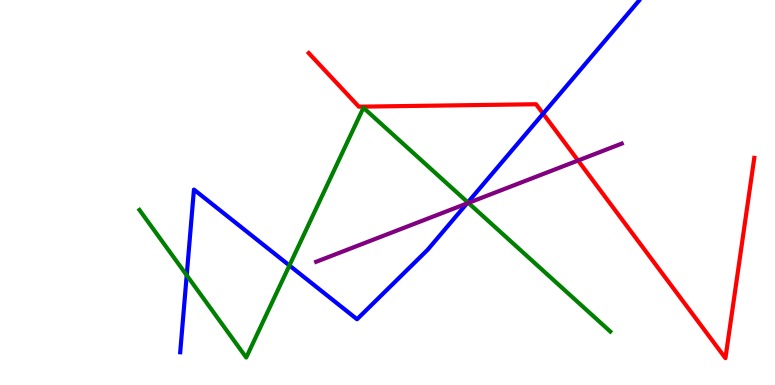[{'lines': ['blue', 'red'], 'intersections': [{'x': 7.01, 'y': 7.05}]}, {'lines': ['green', 'red'], 'intersections': []}, {'lines': ['purple', 'red'], 'intersections': [{'x': 7.46, 'y': 5.83}]}, {'lines': ['blue', 'green'], 'intersections': [{'x': 2.41, 'y': 2.85}, {'x': 3.73, 'y': 3.1}, {'x': 6.04, 'y': 4.74}]}, {'lines': ['blue', 'purple'], 'intersections': [{'x': 6.02, 'y': 4.71}]}, {'lines': ['green', 'purple'], 'intersections': [{'x': 6.04, 'y': 4.73}]}]